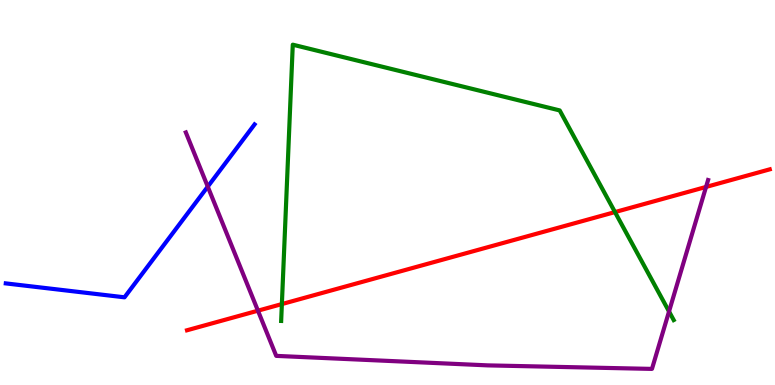[{'lines': ['blue', 'red'], 'intersections': []}, {'lines': ['green', 'red'], 'intersections': [{'x': 3.64, 'y': 2.1}, {'x': 7.94, 'y': 4.49}]}, {'lines': ['purple', 'red'], 'intersections': [{'x': 3.33, 'y': 1.93}, {'x': 9.11, 'y': 5.14}]}, {'lines': ['blue', 'green'], 'intersections': []}, {'lines': ['blue', 'purple'], 'intersections': [{'x': 2.68, 'y': 5.15}]}, {'lines': ['green', 'purple'], 'intersections': [{'x': 8.63, 'y': 1.91}]}]